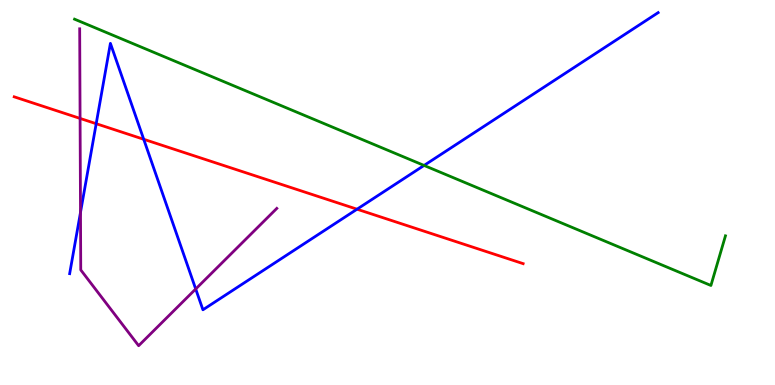[{'lines': ['blue', 'red'], 'intersections': [{'x': 1.24, 'y': 6.79}, {'x': 1.85, 'y': 6.38}, {'x': 4.61, 'y': 4.57}]}, {'lines': ['green', 'red'], 'intersections': []}, {'lines': ['purple', 'red'], 'intersections': [{'x': 1.03, 'y': 6.92}]}, {'lines': ['blue', 'green'], 'intersections': [{'x': 5.47, 'y': 5.7}]}, {'lines': ['blue', 'purple'], 'intersections': [{'x': 1.04, 'y': 4.48}, {'x': 2.53, 'y': 2.49}]}, {'lines': ['green', 'purple'], 'intersections': []}]